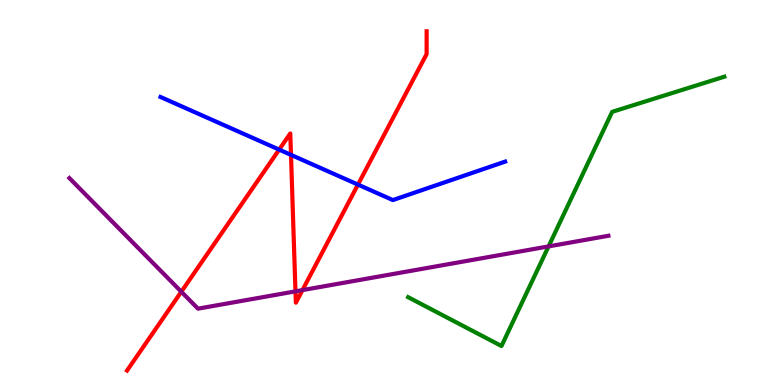[{'lines': ['blue', 'red'], 'intersections': [{'x': 3.6, 'y': 6.11}, {'x': 3.75, 'y': 5.98}, {'x': 4.62, 'y': 5.21}]}, {'lines': ['green', 'red'], 'intersections': []}, {'lines': ['purple', 'red'], 'intersections': [{'x': 2.34, 'y': 2.42}, {'x': 3.81, 'y': 2.43}, {'x': 3.9, 'y': 2.46}]}, {'lines': ['blue', 'green'], 'intersections': []}, {'lines': ['blue', 'purple'], 'intersections': []}, {'lines': ['green', 'purple'], 'intersections': [{'x': 7.08, 'y': 3.6}]}]